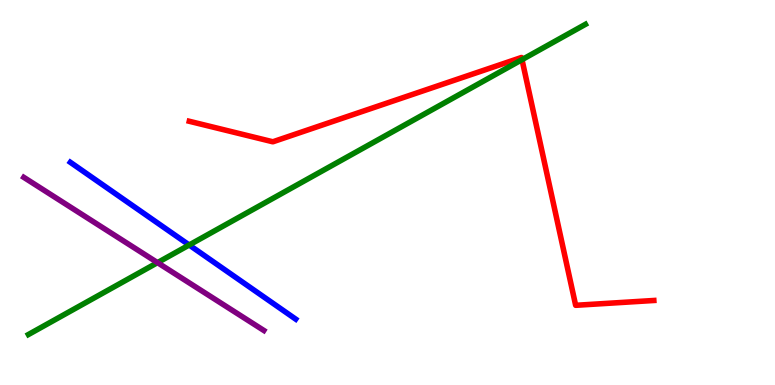[{'lines': ['blue', 'red'], 'intersections': []}, {'lines': ['green', 'red'], 'intersections': [{'x': 6.74, 'y': 8.45}]}, {'lines': ['purple', 'red'], 'intersections': []}, {'lines': ['blue', 'green'], 'intersections': [{'x': 2.44, 'y': 3.64}]}, {'lines': ['blue', 'purple'], 'intersections': []}, {'lines': ['green', 'purple'], 'intersections': [{'x': 2.03, 'y': 3.18}]}]